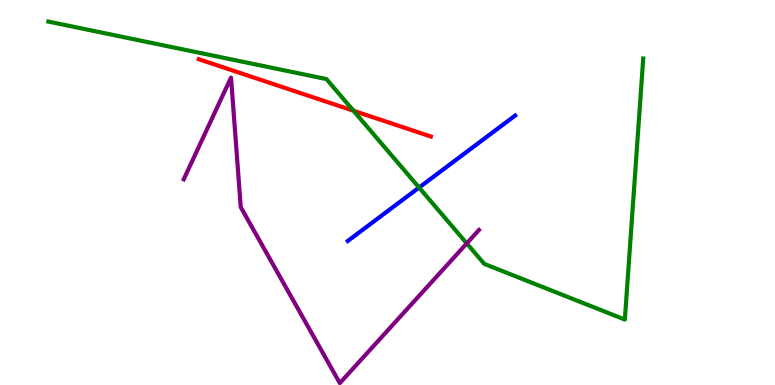[{'lines': ['blue', 'red'], 'intersections': []}, {'lines': ['green', 'red'], 'intersections': [{'x': 4.56, 'y': 7.12}]}, {'lines': ['purple', 'red'], 'intersections': []}, {'lines': ['blue', 'green'], 'intersections': [{'x': 5.41, 'y': 5.13}]}, {'lines': ['blue', 'purple'], 'intersections': []}, {'lines': ['green', 'purple'], 'intersections': [{'x': 6.02, 'y': 3.68}]}]